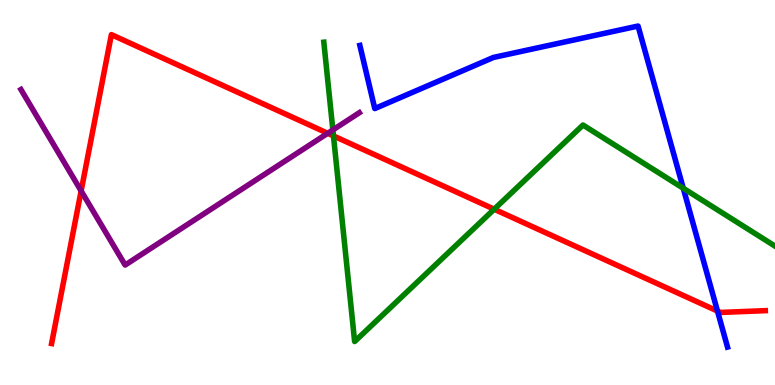[{'lines': ['blue', 'red'], 'intersections': [{'x': 9.26, 'y': 1.92}]}, {'lines': ['green', 'red'], 'intersections': [{'x': 4.3, 'y': 6.47}, {'x': 6.38, 'y': 4.57}]}, {'lines': ['purple', 'red'], 'intersections': [{'x': 1.05, 'y': 5.04}, {'x': 4.23, 'y': 6.54}]}, {'lines': ['blue', 'green'], 'intersections': [{'x': 8.82, 'y': 5.11}]}, {'lines': ['blue', 'purple'], 'intersections': []}, {'lines': ['green', 'purple'], 'intersections': [{'x': 4.29, 'y': 6.62}]}]